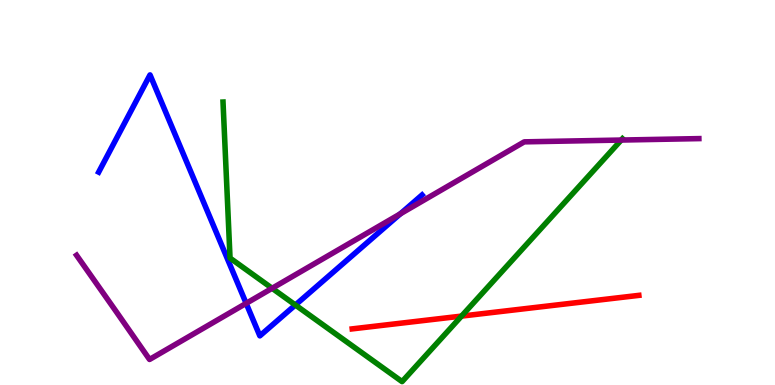[{'lines': ['blue', 'red'], 'intersections': []}, {'lines': ['green', 'red'], 'intersections': [{'x': 5.96, 'y': 1.79}]}, {'lines': ['purple', 'red'], 'intersections': []}, {'lines': ['blue', 'green'], 'intersections': [{'x': 3.81, 'y': 2.08}]}, {'lines': ['blue', 'purple'], 'intersections': [{'x': 3.18, 'y': 2.12}, {'x': 5.17, 'y': 4.45}]}, {'lines': ['green', 'purple'], 'intersections': [{'x': 3.51, 'y': 2.51}, {'x': 8.02, 'y': 6.36}]}]